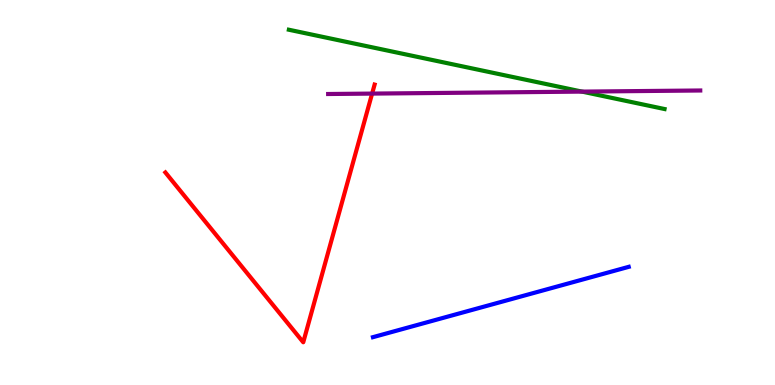[{'lines': ['blue', 'red'], 'intersections': []}, {'lines': ['green', 'red'], 'intersections': []}, {'lines': ['purple', 'red'], 'intersections': [{'x': 4.8, 'y': 7.57}]}, {'lines': ['blue', 'green'], 'intersections': []}, {'lines': ['blue', 'purple'], 'intersections': []}, {'lines': ['green', 'purple'], 'intersections': [{'x': 7.51, 'y': 7.62}]}]